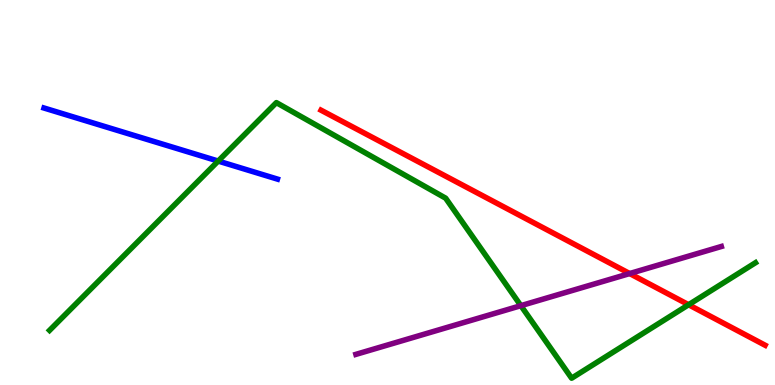[{'lines': ['blue', 'red'], 'intersections': []}, {'lines': ['green', 'red'], 'intersections': [{'x': 8.89, 'y': 2.08}]}, {'lines': ['purple', 'red'], 'intersections': [{'x': 8.12, 'y': 2.89}]}, {'lines': ['blue', 'green'], 'intersections': [{'x': 2.82, 'y': 5.82}]}, {'lines': ['blue', 'purple'], 'intersections': []}, {'lines': ['green', 'purple'], 'intersections': [{'x': 6.72, 'y': 2.06}]}]